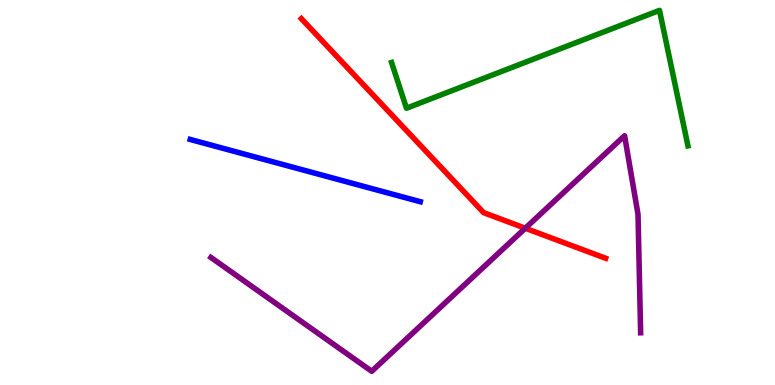[{'lines': ['blue', 'red'], 'intersections': []}, {'lines': ['green', 'red'], 'intersections': []}, {'lines': ['purple', 'red'], 'intersections': [{'x': 6.78, 'y': 4.07}]}, {'lines': ['blue', 'green'], 'intersections': []}, {'lines': ['blue', 'purple'], 'intersections': []}, {'lines': ['green', 'purple'], 'intersections': []}]